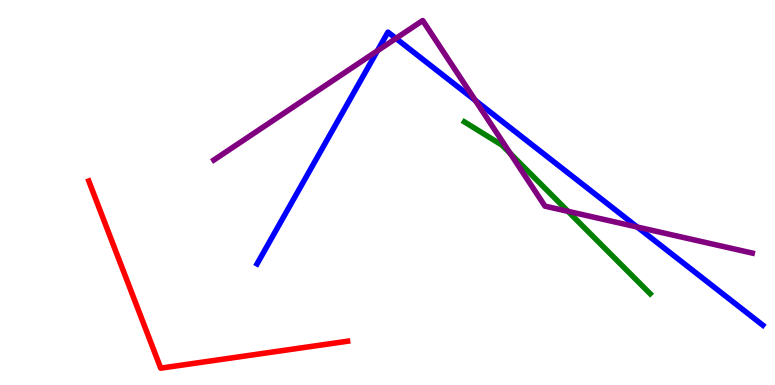[{'lines': ['blue', 'red'], 'intersections': []}, {'lines': ['green', 'red'], 'intersections': []}, {'lines': ['purple', 'red'], 'intersections': []}, {'lines': ['blue', 'green'], 'intersections': []}, {'lines': ['blue', 'purple'], 'intersections': [{'x': 4.87, 'y': 8.68}, {'x': 5.11, 'y': 9.0}, {'x': 6.13, 'y': 7.39}, {'x': 8.22, 'y': 4.1}]}, {'lines': ['green', 'purple'], 'intersections': [{'x': 6.58, 'y': 6.01}, {'x': 7.33, 'y': 4.51}]}]